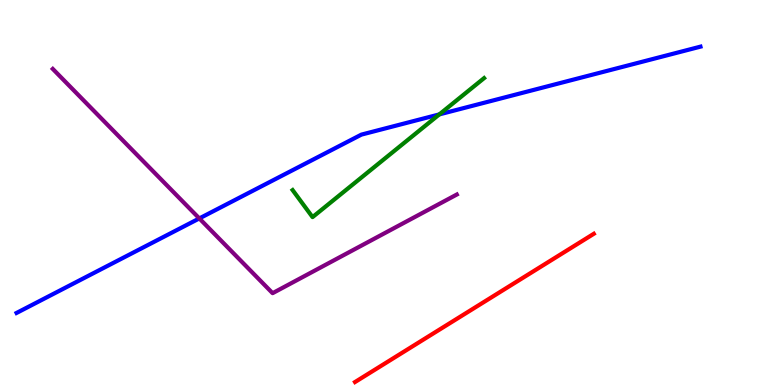[{'lines': ['blue', 'red'], 'intersections': []}, {'lines': ['green', 'red'], 'intersections': []}, {'lines': ['purple', 'red'], 'intersections': []}, {'lines': ['blue', 'green'], 'intersections': [{'x': 5.67, 'y': 7.03}]}, {'lines': ['blue', 'purple'], 'intersections': [{'x': 2.57, 'y': 4.33}]}, {'lines': ['green', 'purple'], 'intersections': []}]